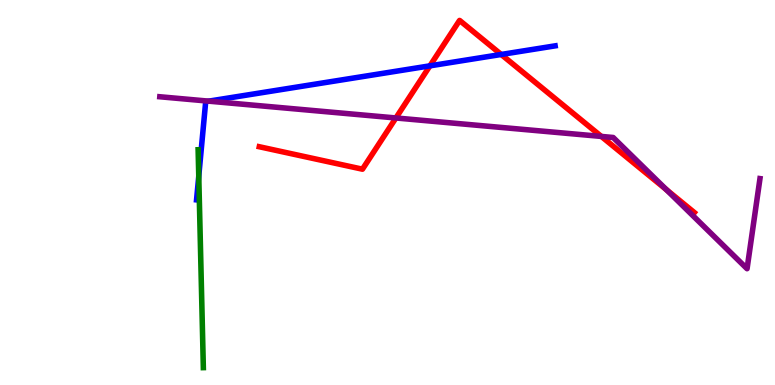[{'lines': ['blue', 'red'], 'intersections': [{'x': 5.55, 'y': 8.29}, {'x': 6.47, 'y': 8.59}]}, {'lines': ['green', 'red'], 'intersections': []}, {'lines': ['purple', 'red'], 'intersections': [{'x': 5.11, 'y': 6.94}, {'x': 7.76, 'y': 6.46}, {'x': 8.6, 'y': 5.07}]}, {'lines': ['blue', 'green'], 'intersections': [{'x': 2.56, 'y': 5.42}]}, {'lines': ['blue', 'purple'], 'intersections': [{'x': 2.69, 'y': 7.37}]}, {'lines': ['green', 'purple'], 'intersections': []}]